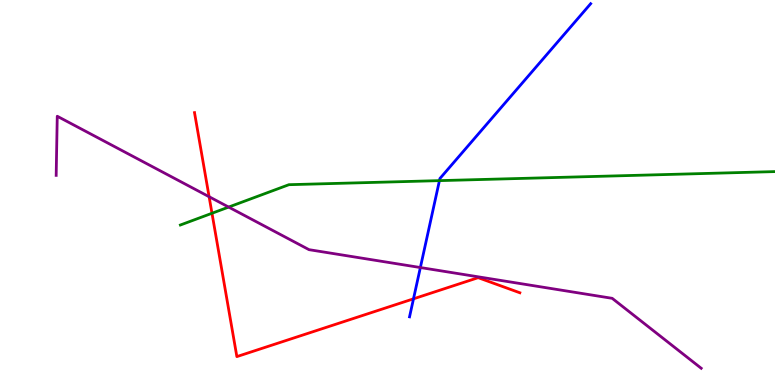[{'lines': ['blue', 'red'], 'intersections': [{'x': 5.34, 'y': 2.24}]}, {'lines': ['green', 'red'], 'intersections': [{'x': 2.74, 'y': 4.46}]}, {'lines': ['purple', 'red'], 'intersections': [{'x': 2.7, 'y': 4.89}]}, {'lines': ['blue', 'green'], 'intersections': [{'x': 5.67, 'y': 5.31}]}, {'lines': ['blue', 'purple'], 'intersections': [{'x': 5.42, 'y': 3.05}]}, {'lines': ['green', 'purple'], 'intersections': [{'x': 2.95, 'y': 4.62}]}]